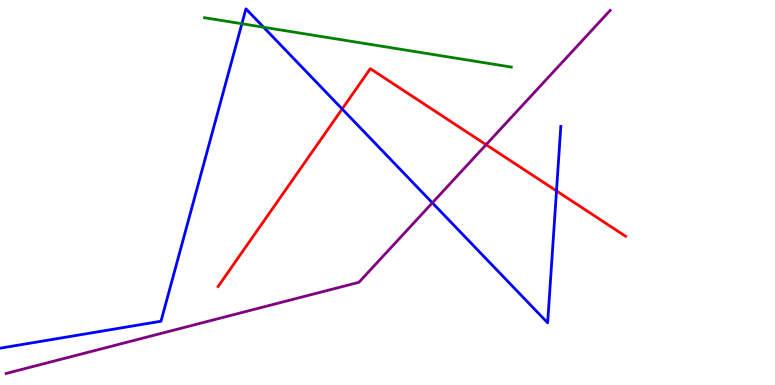[{'lines': ['blue', 'red'], 'intersections': [{'x': 4.41, 'y': 7.17}, {'x': 7.18, 'y': 5.04}]}, {'lines': ['green', 'red'], 'intersections': []}, {'lines': ['purple', 'red'], 'intersections': [{'x': 6.27, 'y': 6.24}]}, {'lines': ['blue', 'green'], 'intersections': [{'x': 3.12, 'y': 9.38}, {'x': 3.4, 'y': 9.29}]}, {'lines': ['blue', 'purple'], 'intersections': [{'x': 5.58, 'y': 4.73}]}, {'lines': ['green', 'purple'], 'intersections': []}]